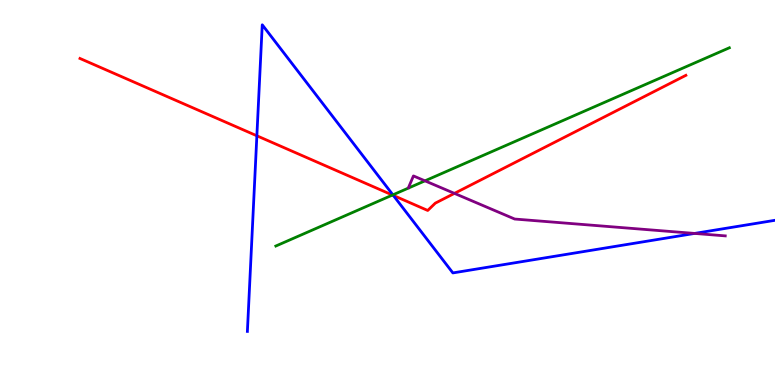[{'lines': ['blue', 'red'], 'intersections': [{'x': 3.31, 'y': 6.47}, {'x': 5.08, 'y': 4.92}]}, {'lines': ['green', 'red'], 'intersections': [{'x': 5.06, 'y': 4.93}]}, {'lines': ['purple', 'red'], 'intersections': [{'x': 5.86, 'y': 4.98}]}, {'lines': ['blue', 'green'], 'intersections': [{'x': 5.07, 'y': 4.94}]}, {'lines': ['blue', 'purple'], 'intersections': [{'x': 8.96, 'y': 3.94}]}, {'lines': ['green', 'purple'], 'intersections': [{'x': 5.48, 'y': 5.3}]}]